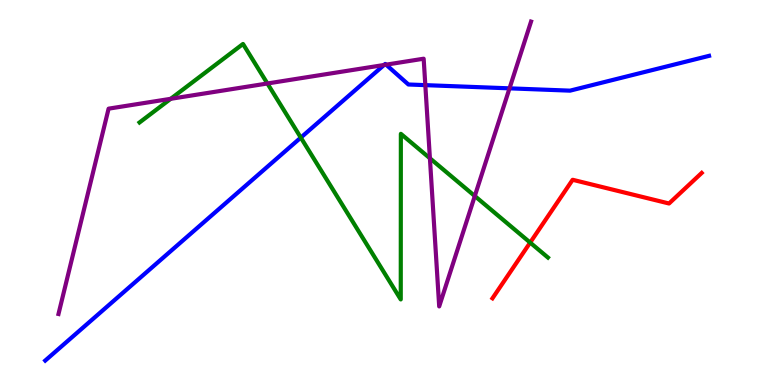[{'lines': ['blue', 'red'], 'intersections': []}, {'lines': ['green', 'red'], 'intersections': [{'x': 6.84, 'y': 3.7}]}, {'lines': ['purple', 'red'], 'intersections': []}, {'lines': ['blue', 'green'], 'intersections': [{'x': 3.88, 'y': 6.43}]}, {'lines': ['blue', 'purple'], 'intersections': [{'x': 4.96, 'y': 8.31}, {'x': 4.98, 'y': 8.32}, {'x': 5.49, 'y': 7.79}, {'x': 6.57, 'y': 7.71}]}, {'lines': ['green', 'purple'], 'intersections': [{'x': 2.2, 'y': 7.43}, {'x': 3.45, 'y': 7.83}, {'x': 5.55, 'y': 5.89}, {'x': 6.13, 'y': 4.91}]}]